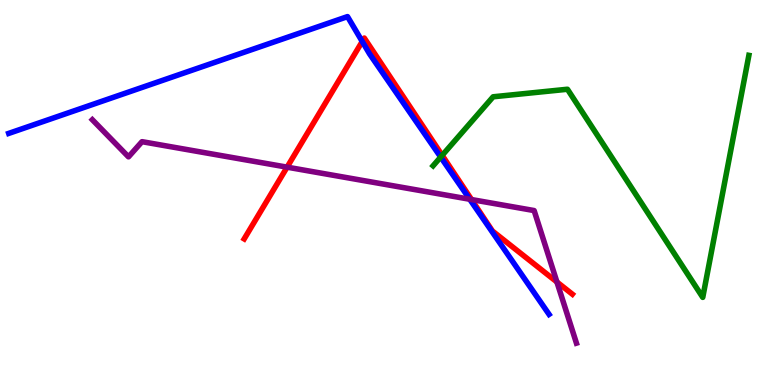[{'lines': ['blue', 'red'], 'intersections': [{'x': 4.67, 'y': 8.92}]}, {'lines': ['green', 'red'], 'intersections': [{'x': 5.71, 'y': 5.97}]}, {'lines': ['purple', 'red'], 'intersections': [{'x': 3.7, 'y': 5.66}, {'x': 6.08, 'y': 4.82}, {'x': 7.19, 'y': 2.68}]}, {'lines': ['blue', 'green'], 'intersections': [{'x': 5.69, 'y': 5.92}]}, {'lines': ['blue', 'purple'], 'intersections': [{'x': 6.06, 'y': 4.82}]}, {'lines': ['green', 'purple'], 'intersections': []}]